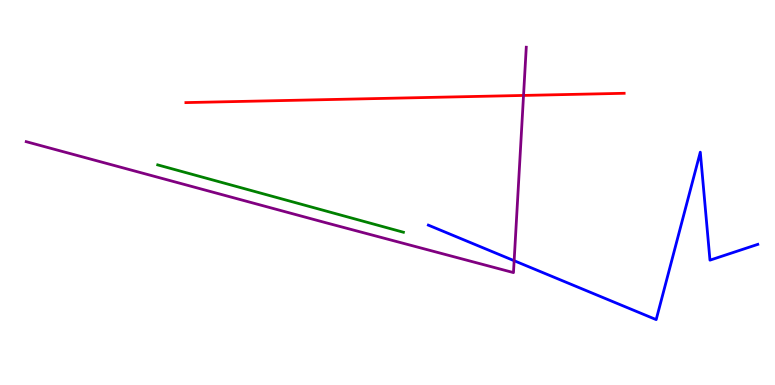[{'lines': ['blue', 'red'], 'intersections': []}, {'lines': ['green', 'red'], 'intersections': []}, {'lines': ['purple', 'red'], 'intersections': [{'x': 6.76, 'y': 7.52}]}, {'lines': ['blue', 'green'], 'intersections': []}, {'lines': ['blue', 'purple'], 'intersections': [{'x': 6.63, 'y': 3.23}]}, {'lines': ['green', 'purple'], 'intersections': []}]